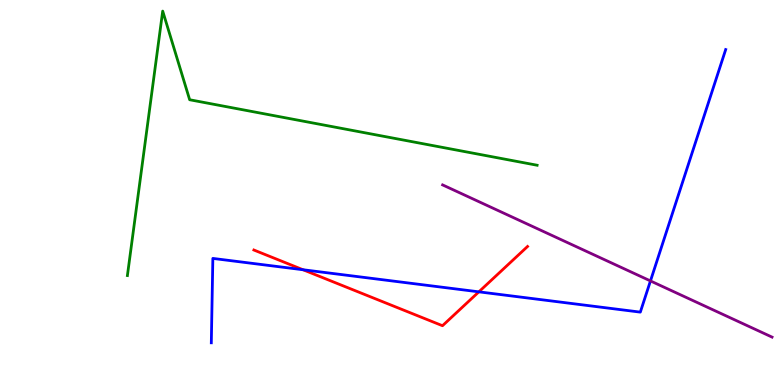[{'lines': ['blue', 'red'], 'intersections': [{'x': 3.91, 'y': 2.99}, {'x': 6.18, 'y': 2.42}]}, {'lines': ['green', 'red'], 'intersections': []}, {'lines': ['purple', 'red'], 'intersections': []}, {'lines': ['blue', 'green'], 'intersections': []}, {'lines': ['blue', 'purple'], 'intersections': [{'x': 8.39, 'y': 2.7}]}, {'lines': ['green', 'purple'], 'intersections': []}]